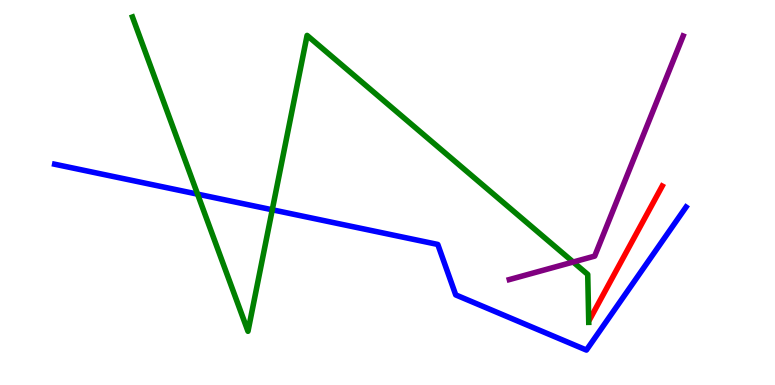[{'lines': ['blue', 'red'], 'intersections': []}, {'lines': ['green', 'red'], 'intersections': []}, {'lines': ['purple', 'red'], 'intersections': []}, {'lines': ['blue', 'green'], 'intersections': [{'x': 2.55, 'y': 4.96}, {'x': 3.51, 'y': 4.55}]}, {'lines': ['blue', 'purple'], 'intersections': []}, {'lines': ['green', 'purple'], 'intersections': [{'x': 7.4, 'y': 3.19}]}]